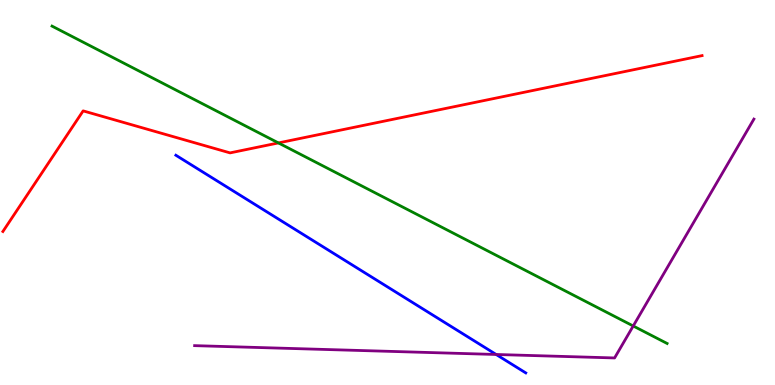[{'lines': ['blue', 'red'], 'intersections': []}, {'lines': ['green', 'red'], 'intersections': [{'x': 3.59, 'y': 6.29}]}, {'lines': ['purple', 'red'], 'intersections': []}, {'lines': ['blue', 'green'], 'intersections': []}, {'lines': ['blue', 'purple'], 'intersections': [{'x': 6.4, 'y': 0.793}]}, {'lines': ['green', 'purple'], 'intersections': [{'x': 8.17, 'y': 1.53}]}]